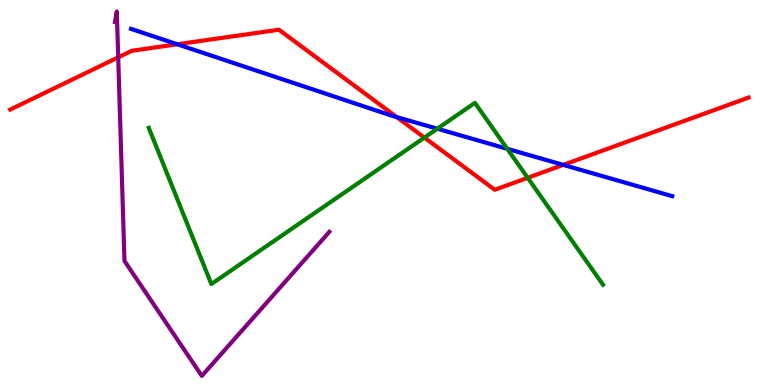[{'lines': ['blue', 'red'], 'intersections': [{'x': 2.29, 'y': 8.85}, {'x': 5.12, 'y': 6.96}, {'x': 7.27, 'y': 5.72}]}, {'lines': ['green', 'red'], 'intersections': [{'x': 5.48, 'y': 6.43}, {'x': 6.81, 'y': 5.38}]}, {'lines': ['purple', 'red'], 'intersections': [{'x': 1.53, 'y': 8.51}]}, {'lines': ['blue', 'green'], 'intersections': [{'x': 5.64, 'y': 6.66}, {'x': 6.55, 'y': 6.13}]}, {'lines': ['blue', 'purple'], 'intersections': []}, {'lines': ['green', 'purple'], 'intersections': []}]